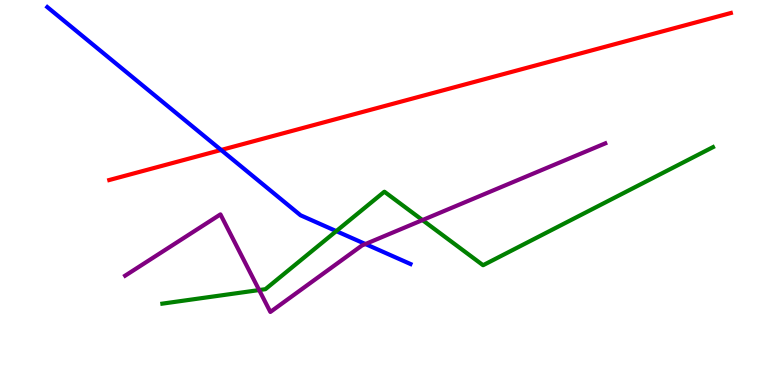[{'lines': ['blue', 'red'], 'intersections': [{'x': 2.85, 'y': 6.1}]}, {'lines': ['green', 'red'], 'intersections': []}, {'lines': ['purple', 'red'], 'intersections': []}, {'lines': ['blue', 'green'], 'intersections': [{'x': 4.34, 'y': 4.0}]}, {'lines': ['blue', 'purple'], 'intersections': [{'x': 4.72, 'y': 3.66}]}, {'lines': ['green', 'purple'], 'intersections': [{'x': 3.34, 'y': 2.47}, {'x': 5.45, 'y': 4.28}]}]